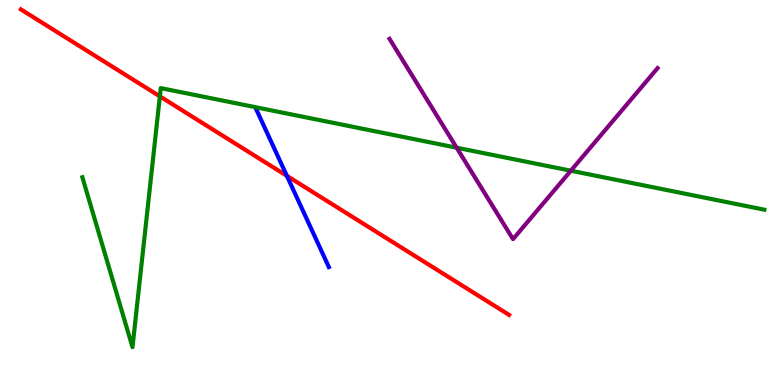[{'lines': ['blue', 'red'], 'intersections': [{'x': 3.7, 'y': 5.43}]}, {'lines': ['green', 'red'], 'intersections': [{'x': 2.06, 'y': 7.5}]}, {'lines': ['purple', 'red'], 'intersections': []}, {'lines': ['blue', 'green'], 'intersections': []}, {'lines': ['blue', 'purple'], 'intersections': []}, {'lines': ['green', 'purple'], 'intersections': [{'x': 5.89, 'y': 6.16}, {'x': 7.37, 'y': 5.57}]}]